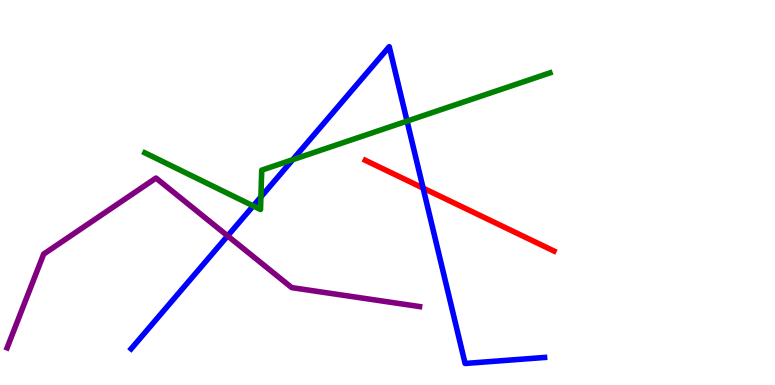[{'lines': ['blue', 'red'], 'intersections': [{'x': 5.46, 'y': 5.11}]}, {'lines': ['green', 'red'], 'intersections': []}, {'lines': ['purple', 'red'], 'intersections': []}, {'lines': ['blue', 'green'], 'intersections': [{'x': 3.27, 'y': 4.65}, {'x': 3.37, 'y': 4.88}, {'x': 3.78, 'y': 5.85}, {'x': 5.25, 'y': 6.85}]}, {'lines': ['blue', 'purple'], 'intersections': [{'x': 2.94, 'y': 3.87}]}, {'lines': ['green', 'purple'], 'intersections': []}]